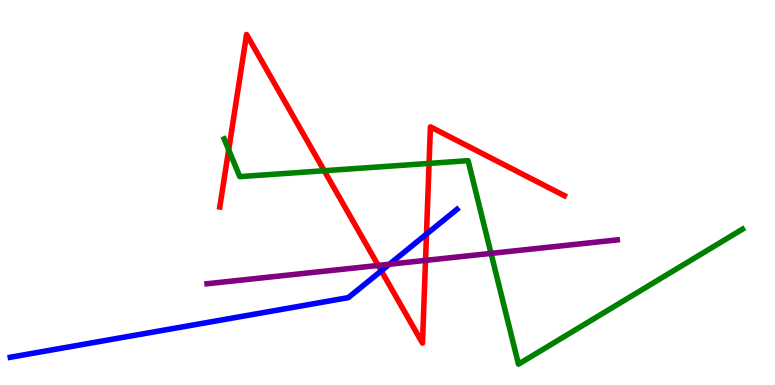[{'lines': ['blue', 'red'], 'intersections': [{'x': 4.92, 'y': 2.97}, {'x': 5.5, 'y': 3.92}]}, {'lines': ['green', 'red'], 'intersections': [{'x': 2.95, 'y': 6.11}, {'x': 4.18, 'y': 5.57}, {'x': 5.54, 'y': 5.76}]}, {'lines': ['purple', 'red'], 'intersections': [{'x': 4.88, 'y': 3.11}, {'x': 5.49, 'y': 3.24}]}, {'lines': ['blue', 'green'], 'intersections': []}, {'lines': ['blue', 'purple'], 'intersections': [{'x': 5.02, 'y': 3.14}]}, {'lines': ['green', 'purple'], 'intersections': [{'x': 6.34, 'y': 3.42}]}]